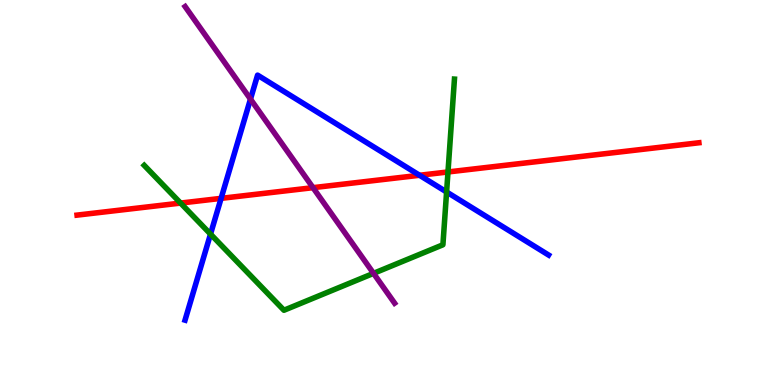[{'lines': ['blue', 'red'], 'intersections': [{'x': 2.85, 'y': 4.85}, {'x': 5.41, 'y': 5.45}]}, {'lines': ['green', 'red'], 'intersections': [{'x': 2.33, 'y': 4.73}, {'x': 5.78, 'y': 5.53}]}, {'lines': ['purple', 'red'], 'intersections': [{'x': 4.04, 'y': 5.13}]}, {'lines': ['blue', 'green'], 'intersections': [{'x': 2.72, 'y': 3.92}, {'x': 5.76, 'y': 5.01}]}, {'lines': ['blue', 'purple'], 'intersections': [{'x': 3.23, 'y': 7.43}]}, {'lines': ['green', 'purple'], 'intersections': [{'x': 4.82, 'y': 2.9}]}]